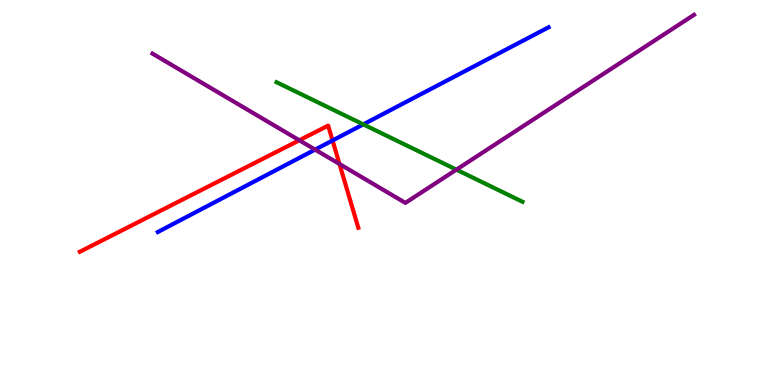[{'lines': ['blue', 'red'], 'intersections': [{'x': 4.29, 'y': 6.35}]}, {'lines': ['green', 'red'], 'intersections': []}, {'lines': ['purple', 'red'], 'intersections': [{'x': 3.86, 'y': 6.36}, {'x': 4.38, 'y': 5.74}]}, {'lines': ['blue', 'green'], 'intersections': [{'x': 4.69, 'y': 6.77}]}, {'lines': ['blue', 'purple'], 'intersections': [{'x': 4.07, 'y': 6.11}]}, {'lines': ['green', 'purple'], 'intersections': [{'x': 5.89, 'y': 5.59}]}]